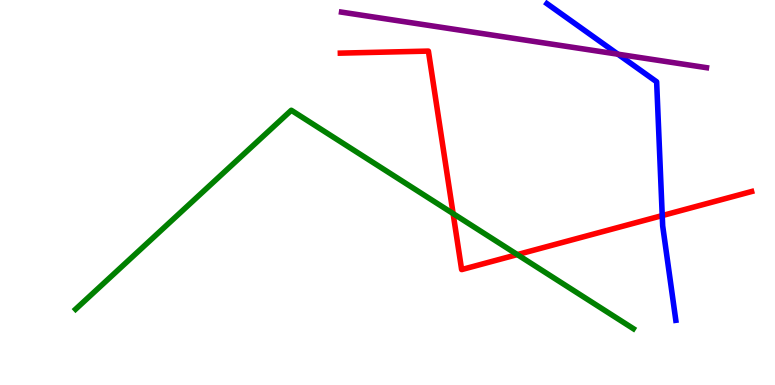[{'lines': ['blue', 'red'], 'intersections': [{'x': 8.54, 'y': 4.4}]}, {'lines': ['green', 'red'], 'intersections': [{'x': 5.85, 'y': 4.45}, {'x': 6.68, 'y': 3.39}]}, {'lines': ['purple', 'red'], 'intersections': []}, {'lines': ['blue', 'green'], 'intersections': []}, {'lines': ['blue', 'purple'], 'intersections': [{'x': 7.97, 'y': 8.59}]}, {'lines': ['green', 'purple'], 'intersections': []}]